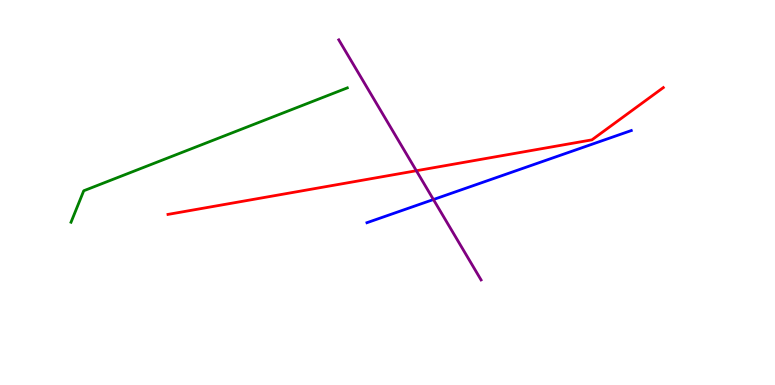[{'lines': ['blue', 'red'], 'intersections': []}, {'lines': ['green', 'red'], 'intersections': []}, {'lines': ['purple', 'red'], 'intersections': [{'x': 5.37, 'y': 5.57}]}, {'lines': ['blue', 'green'], 'intersections': []}, {'lines': ['blue', 'purple'], 'intersections': [{'x': 5.59, 'y': 4.82}]}, {'lines': ['green', 'purple'], 'intersections': []}]